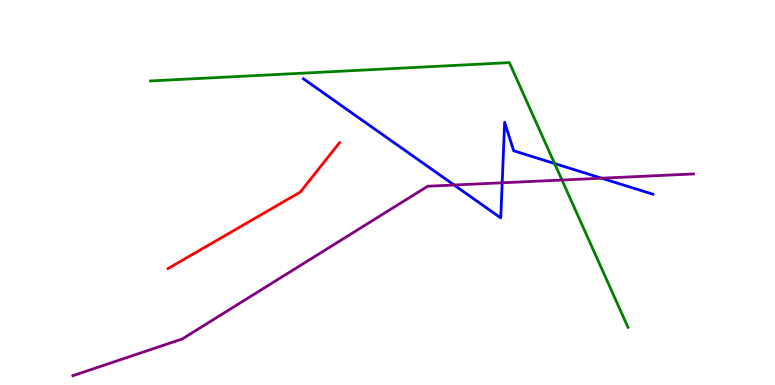[{'lines': ['blue', 'red'], 'intersections': []}, {'lines': ['green', 'red'], 'intersections': []}, {'lines': ['purple', 'red'], 'intersections': []}, {'lines': ['blue', 'green'], 'intersections': [{'x': 7.16, 'y': 5.75}]}, {'lines': ['blue', 'purple'], 'intersections': [{'x': 5.86, 'y': 5.19}, {'x': 6.48, 'y': 5.25}, {'x': 7.76, 'y': 5.37}]}, {'lines': ['green', 'purple'], 'intersections': [{'x': 7.25, 'y': 5.32}]}]